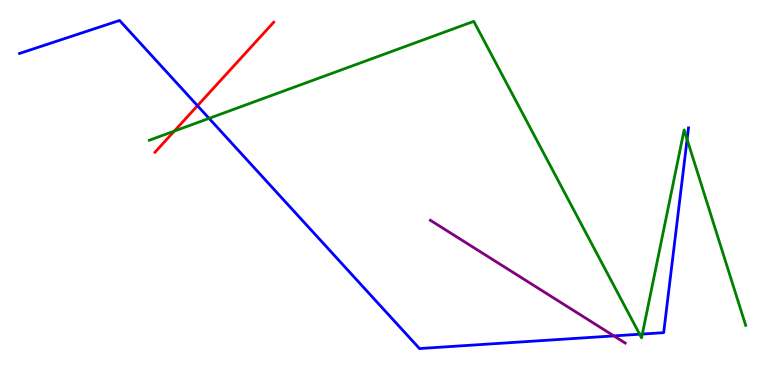[{'lines': ['blue', 'red'], 'intersections': [{'x': 2.55, 'y': 7.25}]}, {'lines': ['green', 'red'], 'intersections': [{'x': 2.25, 'y': 6.59}]}, {'lines': ['purple', 'red'], 'intersections': []}, {'lines': ['blue', 'green'], 'intersections': [{'x': 2.7, 'y': 6.93}, {'x': 8.25, 'y': 1.32}, {'x': 8.29, 'y': 1.32}, {'x': 8.87, 'y': 6.38}]}, {'lines': ['blue', 'purple'], 'intersections': [{'x': 7.92, 'y': 1.28}]}, {'lines': ['green', 'purple'], 'intersections': []}]